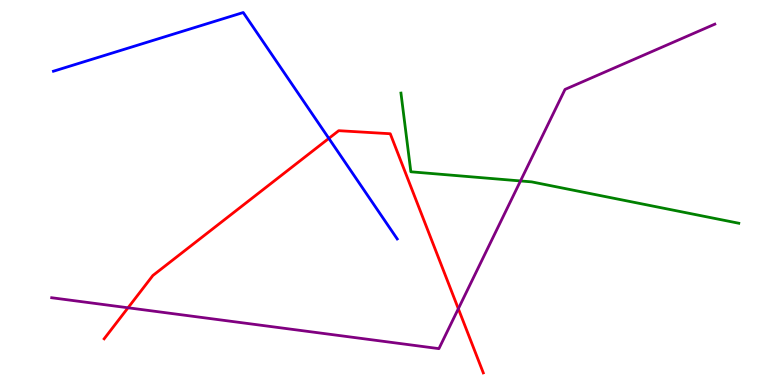[{'lines': ['blue', 'red'], 'intersections': [{'x': 4.24, 'y': 6.41}]}, {'lines': ['green', 'red'], 'intersections': []}, {'lines': ['purple', 'red'], 'intersections': [{'x': 1.65, 'y': 2.01}, {'x': 5.91, 'y': 1.98}]}, {'lines': ['blue', 'green'], 'intersections': []}, {'lines': ['blue', 'purple'], 'intersections': []}, {'lines': ['green', 'purple'], 'intersections': [{'x': 6.72, 'y': 5.3}]}]